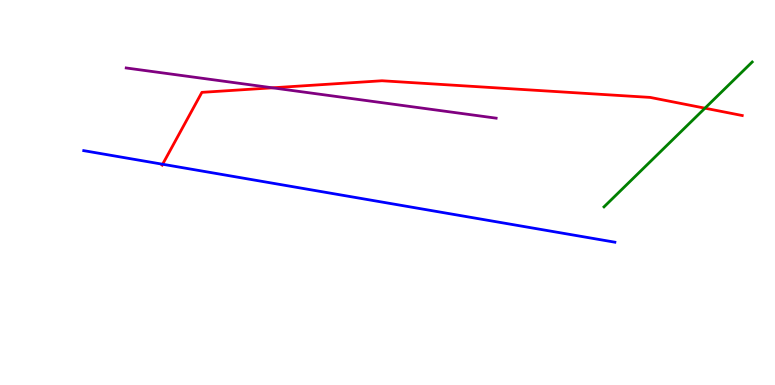[{'lines': ['blue', 'red'], 'intersections': [{'x': 2.1, 'y': 5.73}]}, {'lines': ['green', 'red'], 'intersections': [{'x': 9.1, 'y': 7.19}]}, {'lines': ['purple', 'red'], 'intersections': [{'x': 3.52, 'y': 7.72}]}, {'lines': ['blue', 'green'], 'intersections': []}, {'lines': ['blue', 'purple'], 'intersections': []}, {'lines': ['green', 'purple'], 'intersections': []}]